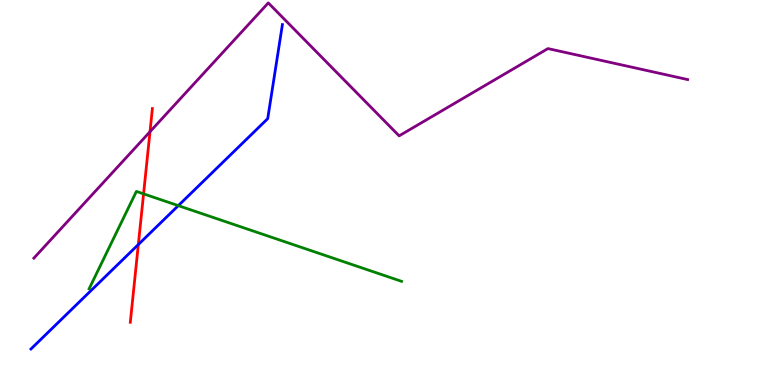[{'lines': ['blue', 'red'], 'intersections': [{'x': 1.79, 'y': 3.65}]}, {'lines': ['green', 'red'], 'intersections': [{'x': 1.85, 'y': 4.96}]}, {'lines': ['purple', 'red'], 'intersections': [{'x': 1.94, 'y': 6.58}]}, {'lines': ['blue', 'green'], 'intersections': [{'x': 2.3, 'y': 4.66}]}, {'lines': ['blue', 'purple'], 'intersections': []}, {'lines': ['green', 'purple'], 'intersections': []}]